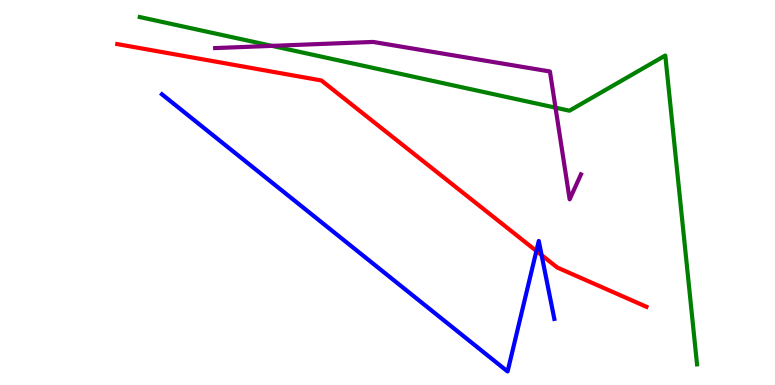[{'lines': ['blue', 'red'], 'intersections': [{'x': 6.92, 'y': 3.48}, {'x': 6.99, 'y': 3.37}]}, {'lines': ['green', 'red'], 'intersections': []}, {'lines': ['purple', 'red'], 'intersections': []}, {'lines': ['blue', 'green'], 'intersections': []}, {'lines': ['blue', 'purple'], 'intersections': []}, {'lines': ['green', 'purple'], 'intersections': [{'x': 3.51, 'y': 8.81}, {'x': 7.17, 'y': 7.2}]}]